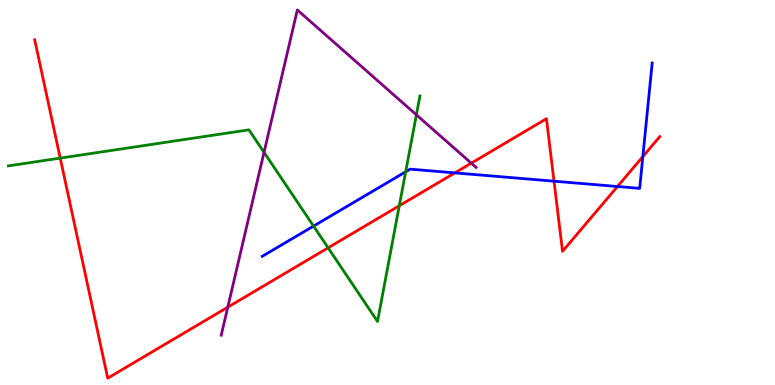[{'lines': ['blue', 'red'], 'intersections': [{'x': 5.87, 'y': 5.51}, {'x': 7.15, 'y': 5.29}, {'x': 7.97, 'y': 5.16}, {'x': 8.29, 'y': 5.93}]}, {'lines': ['green', 'red'], 'intersections': [{'x': 0.777, 'y': 5.89}, {'x': 4.23, 'y': 3.56}, {'x': 5.15, 'y': 4.66}]}, {'lines': ['purple', 'red'], 'intersections': [{'x': 2.94, 'y': 2.02}, {'x': 6.08, 'y': 5.76}]}, {'lines': ['blue', 'green'], 'intersections': [{'x': 4.05, 'y': 4.13}, {'x': 5.23, 'y': 5.54}]}, {'lines': ['blue', 'purple'], 'intersections': []}, {'lines': ['green', 'purple'], 'intersections': [{'x': 3.41, 'y': 6.04}, {'x': 5.37, 'y': 7.02}]}]